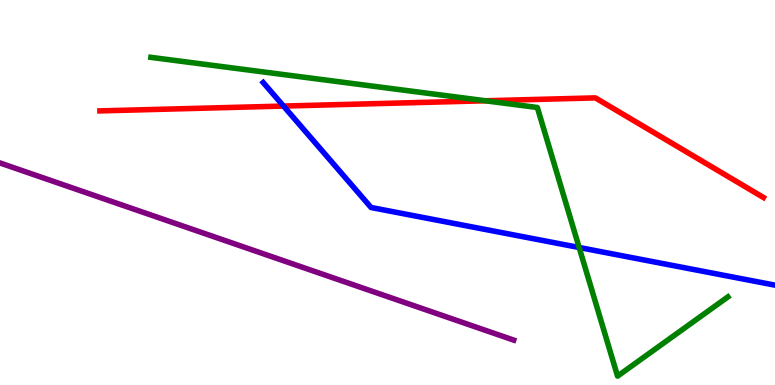[{'lines': ['blue', 'red'], 'intersections': [{'x': 3.66, 'y': 7.24}]}, {'lines': ['green', 'red'], 'intersections': [{'x': 6.26, 'y': 7.38}]}, {'lines': ['purple', 'red'], 'intersections': []}, {'lines': ['blue', 'green'], 'intersections': [{'x': 7.47, 'y': 3.57}]}, {'lines': ['blue', 'purple'], 'intersections': []}, {'lines': ['green', 'purple'], 'intersections': []}]